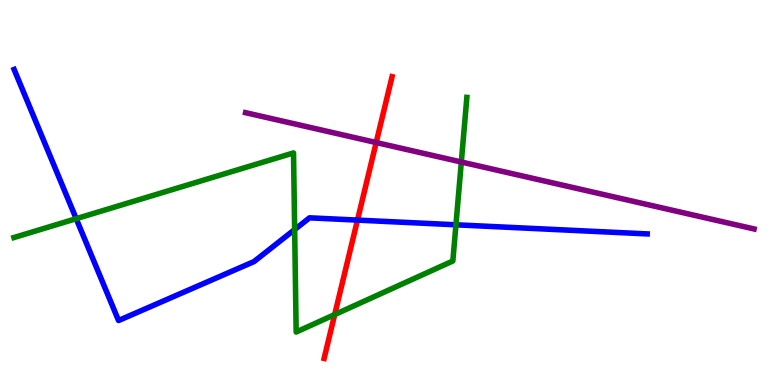[{'lines': ['blue', 'red'], 'intersections': [{'x': 4.61, 'y': 4.28}]}, {'lines': ['green', 'red'], 'intersections': [{'x': 4.32, 'y': 1.83}]}, {'lines': ['purple', 'red'], 'intersections': [{'x': 4.85, 'y': 6.3}]}, {'lines': ['blue', 'green'], 'intersections': [{'x': 0.983, 'y': 4.32}, {'x': 3.8, 'y': 4.04}, {'x': 5.88, 'y': 4.16}]}, {'lines': ['blue', 'purple'], 'intersections': []}, {'lines': ['green', 'purple'], 'intersections': [{'x': 5.95, 'y': 5.79}]}]